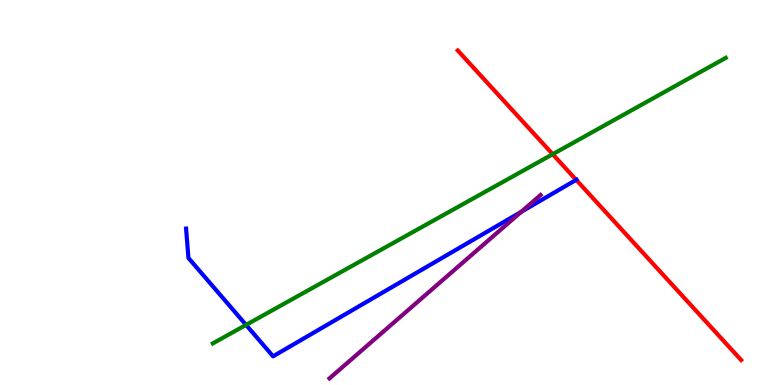[{'lines': ['blue', 'red'], 'intersections': [{'x': 7.43, 'y': 5.33}]}, {'lines': ['green', 'red'], 'intersections': [{'x': 7.13, 'y': 5.99}]}, {'lines': ['purple', 'red'], 'intersections': []}, {'lines': ['blue', 'green'], 'intersections': [{'x': 3.17, 'y': 1.56}]}, {'lines': ['blue', 'purple'], 'intersections': [{'x': 6.73, 'y': 4.5}]}, {'lines': ['green', 'purple'], 'intersections': []}]